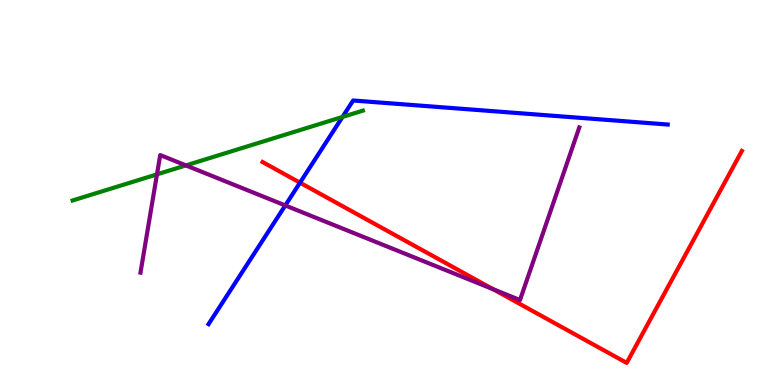[{'lines': ['blue', 'red'], 'intersections': [{'x': 3.87, 'y': 5.26}]}, {'lines': ['green', 'red'], 'intersections': []}, {'lines': ['purple', 'red'], 'intersections': [{'x': 6.36, 'y': 2.49}]}, {'lines': ['blue', 'green'], 'intersections': [{'x': 4.42, 'y': 6.96}]}, {'lines': ['blue', 'purple'], 'intersections': [{'x': 3.68, 'y': 4.66}]}, {'lines': ['green', 'purple'], 'intersections': [{'x': 2.03, 'y': 5.47}, {'x': 2.4, 'y': 5.7}]}]